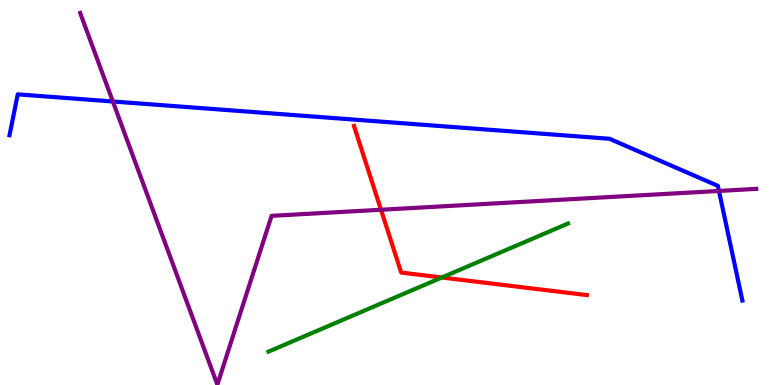[{'lines': ['blue', 'red'], 'intersections': []}, {'lines': ['green', 'red'], 'intersections': [{'x': 5.7, 'y': 2.79}]}, {'lines': ['purple', 'red'], 'intersections': [{'x': 4.92, 'y': 4.55}]}, {'lines': ['blue', 'green'], 'intersections': []}, {'lines': ['blue', 'purple'], 'intersections': [{'x': 1.46, 'y': 7.36}, {'x': 9.28, 'y': 5.04}]}, {'lines': ['green', 'purple'], 'intersections': []}]